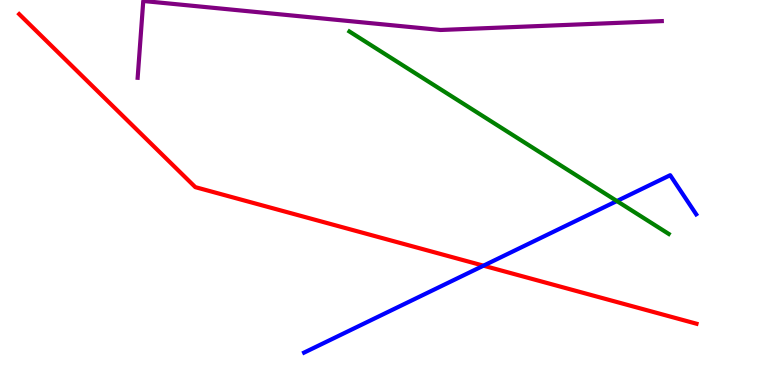[{'lines': ['blue', 'red'], 'intersections': [{'x': 6.24, 'y': 3.1}]}, {'lines': ['green', 'red'], 'intersections': []}, {'lines': ['purple', 'red'], 'intersections': []}, {'lines': ['blue', 'green'], 'intersections': [{'x': 7.96, 'y': 4.78}]}, {'lines': ['blue', 'purple'], 'intersections': []}, {'lines': ['green', 'purple'], 'intersections': []}]